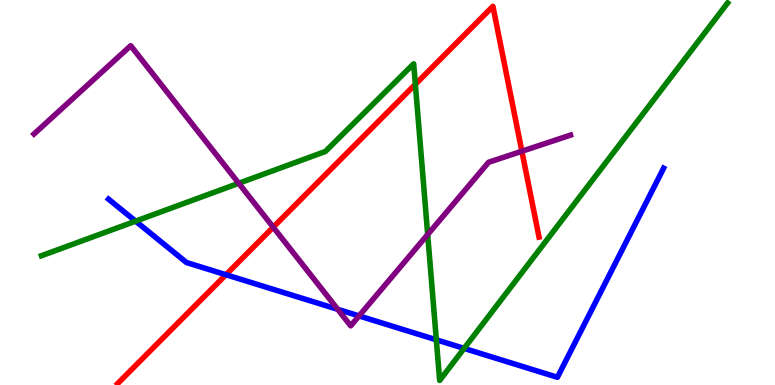[{'lines': ['blue', 'red'], 'intersections': [{'x': 2.92, 'y': 2.86}]}, {'lines': ['green', 'red'], 'intersections': [{'x': 5.36, 'y': 7.81}]}, {'lines': ['purple', 'red'], 'intersections': [{'x': 3.53, 'y': 4.1}, {'x': 6.73, 'y': 6.07}]}, {'lines': ['blue', 'green'], 'intersections': [{'x': 1.75, 'y': 4.26}, {'x': 5.63, 'y': 1.17}, {'x': 5.99, 'y': 0.95}]}, {'lines': ['blue', 'purple'], 'intersections': [{'x': 4.36, 'y': 1.97}, {'x': 4.63, 'y': 1.79}]}, {'lines': ['green', 'purple'], 'intersections': [{'x': 3.08, 'y': 5.24}, {'x': 5.52, 'y': 3.91}]}]